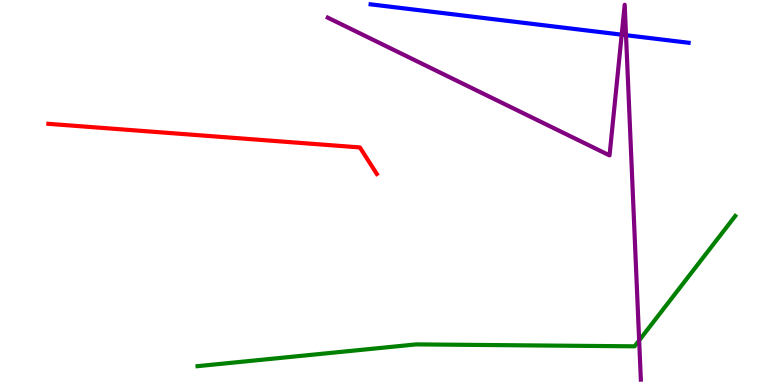[{'lines': ['blue', 'red'], 'intersections': []}, {'lines': ['green', 'red'], 'intersections': []}, {'lines': ['purple', 'red'], 'intersections': []}, {'lines': ['blue', 'green'], 'intersections': []}, {'lines': ['blue', 'purple'], 'intersections': [{'x': 8.02, 'y': 9.1}, {'x': 8.08, 'y': 9.09}]}, {'lines': ['green', 'purple'], 'intersections': [{'x': 8.25, 'y': 1.16}]}]